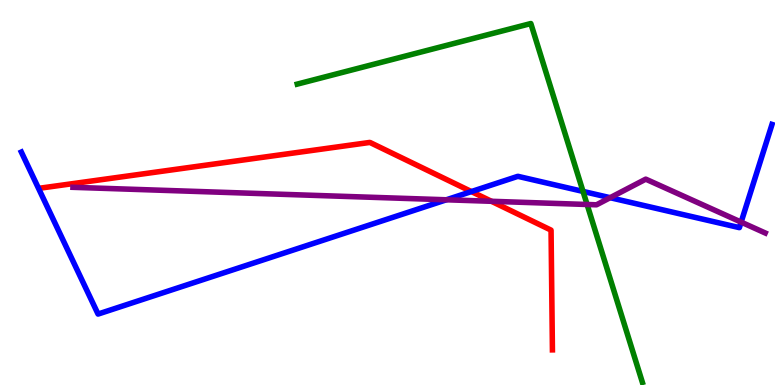[{'lines': ['blue', 'red'], 'intersections': [{'x': 6.08, 'y': 5.02}]}, {'lines': ['green', 'red'], 'intersections': []}, {'lines': ['purple', 'red'], 'intersections': [{'x': 6.34, 'y': 4.77}]}, {'lines': ['blue', 'green'], 'intersections': [{'x': 7.52, 'y': 5.03}]}, {'lines': ['blue', 'purple'], 'intersections': [{'x': 5.76, 'y': 4.81}, {'x': 7.87, 'y': 4.87}, {'x': 9.56, 'y': 4.23}]}, {'lines': ['green', 'purple'], 'intersections': [{'x': 7.58, 'y': 4.69}]}]